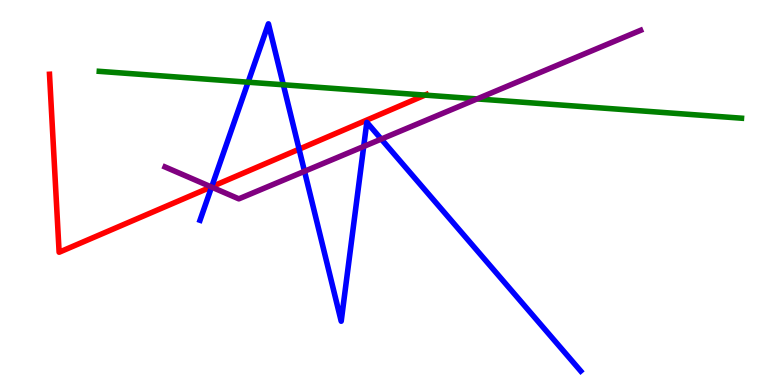[{'lines': ['blue', 'red'], 'intersections': [{'x': 2.73, 'y': 5.15}, {'x': 3.86, 'y': 6.13}]}, {'lines': ['green', 'red'], 'intersections': [{'x': 5.48, 'y': 7.53}]}, {'lines': ['purple', 'red'], 'intersections': [{'x': 2.73, 'y': 5.15}]}, {'lines': ['blue', 'green'], 'intersections': [{'x': 3.2, 'y': 7.86}, {'x': 3.66, 'y': 7.8}]}, {'lines': ['blue', 'purple'], 'intersections': [{'x': 2.73, 'y': 5.14}, {'x': 3.93, 'y': 5.55}, {'x': 4.69, 'y': 6.2}, {'x': 4.92, 'y': 6.39}]}, {'lines': ['green', 'purple'], 'intersections': [{'x': 6.16, 'y': 7.43}]}]